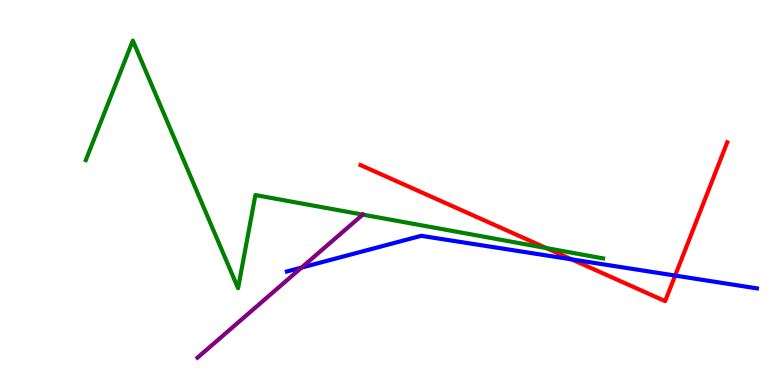[{'lines': ['blue', 'red'], 'intersections': [{'x': 7.38, 'y': 3.26}, {'x': 8.71, 'y': 2.84}]}, {'lines': ['green', 'red'], 'intersections': [{'x': 7.05, 'y': 3.56}]}, {'lines': ['purple', 'red'], 'intersections': []}, {'lines': ['blue', 'green'], 'intersections': []}, {'lines': ['blue', 'purple'], 'intersections': [{'x': 3.89, 'y': 3.05}]}, {'lines': ['green', 'purple'], 'intersections': [{'x': 4.68, 'y': 4.43}]}]